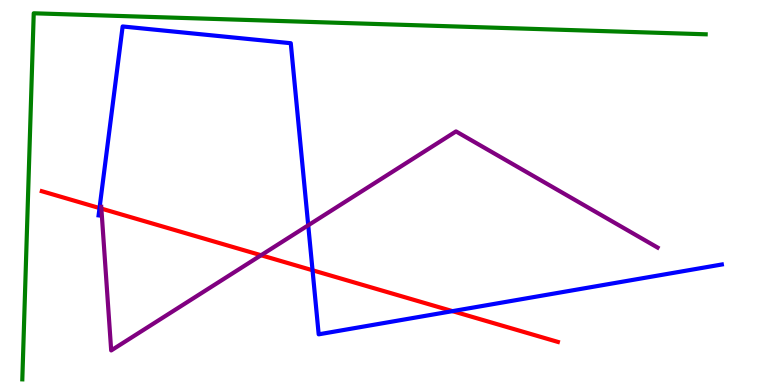[{'lines': ['blue', 'red'], 'intersections': [{'x': 1.28, 'y': 4.6}, {'x': 4.03, 'y': 2.98}, {'x': 5.84, 'y': 1.92}]}, {'lines': ['green', 'red'], 'intersections': []}, {'lines': ['purple', 'red'], 'intersections': [{'x': 1.31, 'y': 4.58}, {'x': 3.37, 'y': 3.37}]}, {'lines': ['blue', 'green'], 'intersections': []}, {'lines': ['blue', 'purple'], 'intersections': [{'x': 3.98, 'y': 4.15}]}, {'lines': ['green', 'purple'], 'intersections': []}]